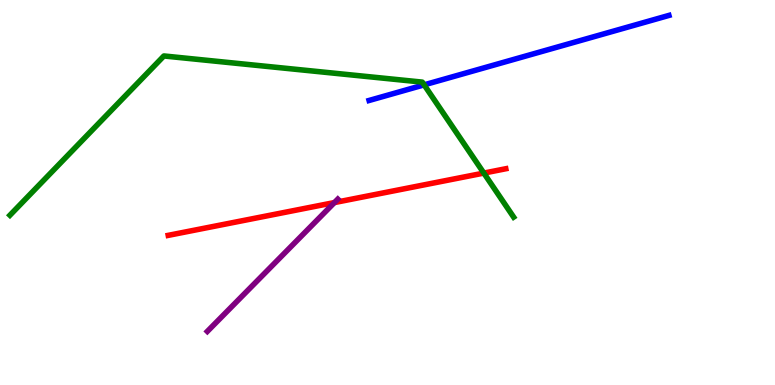[{'lines': ['blue', 'red'], 'intersections': []}, {'lines': ['green', 'red'], 'intersections': [{'x': 6.24, 'y': 5.5}]}, {'lines': ['purple', 'red'], 'intersections': [{'x': 4.32, 'y': 4.74}]}, {'lines': ['blue', 'green'], 'intersections': [{'x': 5.47, 'y': 7.8}]}, {'lines': ['blue', 'purple'], 'intersections': []}, {'lines': ['green', 'purple'], 'intersections': []}]